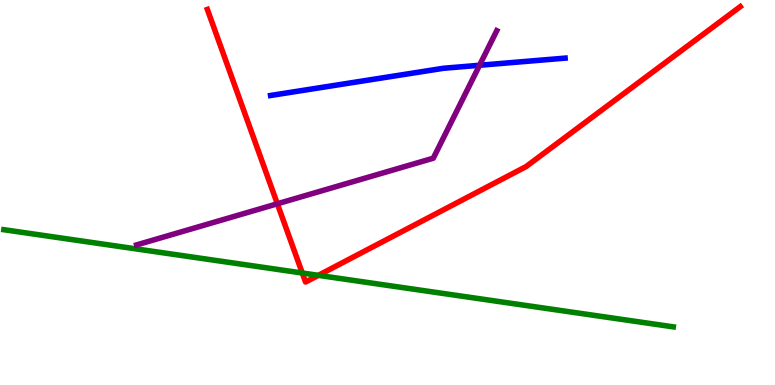[{'lines': ['blue', 'red'], 'intersections': []}, {'lines': ['green', 'red'], 'intersections': [{'x': 3.9, 'y': 2.91}, {'x': 4.11, 'y': 2.85}]}, {'lines': ['purple', 'red'], 'intersections': [{'x': 3.58, 'y': 4.71}]}, {'lines': ['blue', 'green'], 'intersections': []}, {'lines': ['blue', 'purple'], 'intersections': [{'x': 6.19, 'y': 8.3}]}, {'lines': ['green', 'purple'], 'intersections': []}]